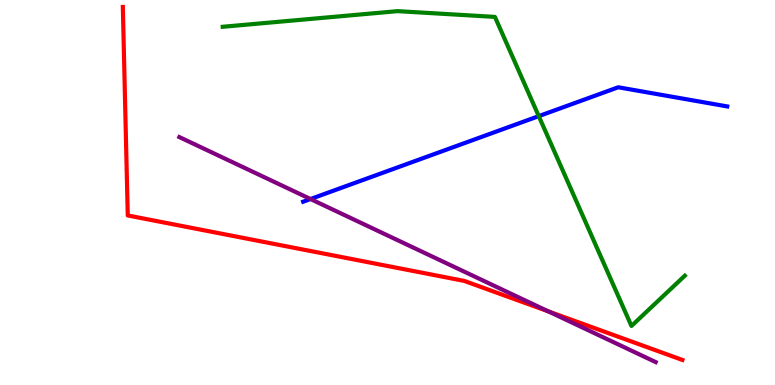[{'lines': ['blue', 'red'], 'intersections': []}, {'lines': ['green', 'red'], 'intersections': []}, {'lines': ['purple', 'red'], 'intersections': [{'x': 7.08, 'y': 1.91}]}, {'lines': ['blue', 'green'], 'intersections': [{'x': 6.95, 'y': 6.98}]}, {'lines': ['blue', 'purple'], 'intersections': [{'x': 4.01, 'y': 4.83}]}, {'lines': ['green', 'purple'], 'intersections': []}]